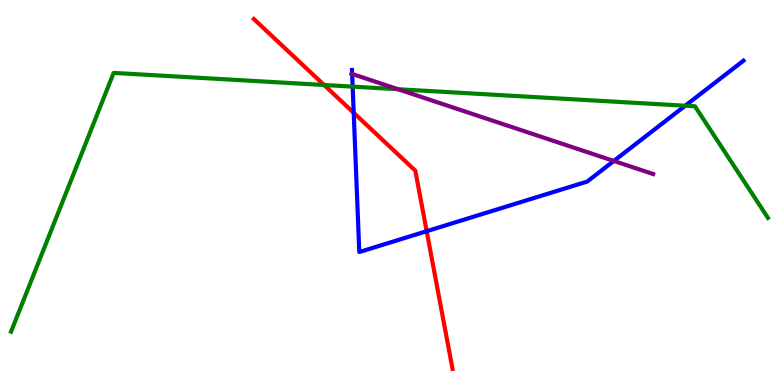[{'lines': ['blue', 'red'], 'intersections': [{'x': 4.56, 'y': 7.07}, {'x': 5.51, 'y': 3.99}]}, {'lines': ['green', 'red'], 'intersections': [{'x': 4.18, 'y': 7.79}]}, {'lines': ['purple', 'red'], 'intersections': []}, {'lines': ['blue', 'green'], 'intersections': [{'x': 4.55, 'y': 7.75}, {'x': 8.84, 'y': 7.25}]}, {'lines': ['blue', 'purple'], 'intersections': [{'x': 4.54, 'y': 8.08}, {'x': 7.92, 'y': 5.82}]}, {'lines': ['green', 'purple'], 'intersections': [{'x': 5.14, 'y': 7.68}]}]